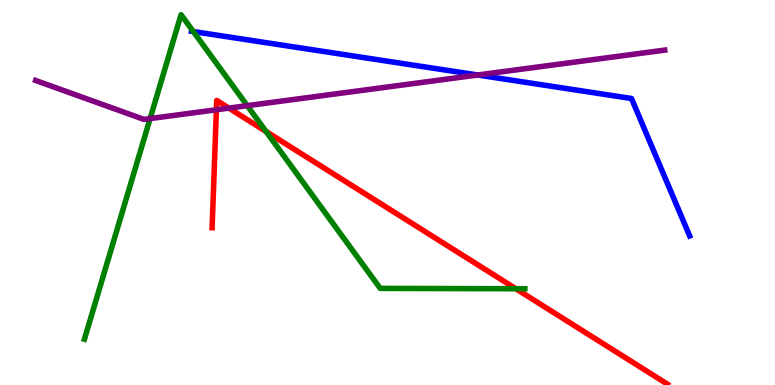[{'lines': ['blue', 'red'], 'intersections': []}, {'lines': ['green', 'red'], 'intersections': [{'x': 3.43, 'y': 6.58}, {'x': 6.66, 'y': 2.5}]}, {'lines': ['purple', 'red'], 'intersections': [{'x': 2.79, 'y': 7.15}, {'x': 2.95, 'y': 7.19}]}, {'lines': ['blue', 'green'], 'intersections': [{'x': 2.49, 'y': 9.18}]}, {'lines': ['blue', 'purple'], 'intersections': [{'x': 6.16, 'y': 8.05}]}, {'lines': ['green', 'purple'], 'intersections': [{'x': 1.94, 'y': 6.92}, {'x': 3.19, 'y': 7.26}]}]